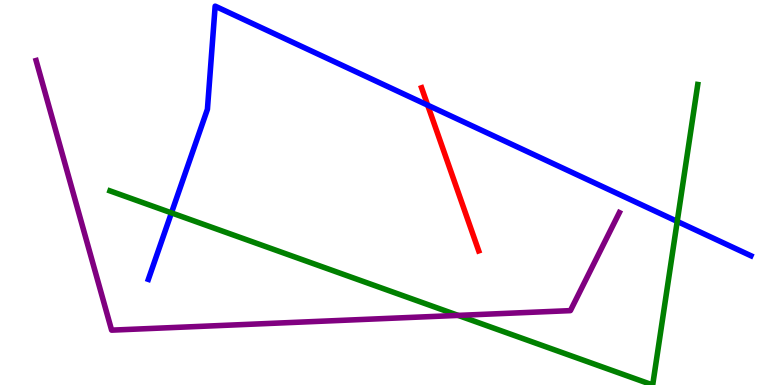[{'lines': ['blue', 'red'], 'intersections': [{'x': 5.52, 'y': 7.27}]}, {'lines': ['green', 'red'], 'intersections': []}, {'lines': ['purple', 'red'], 'intersections': []}, {'lines': ['blue', 'green'], 'intersections': [{'x': 2.21, 'y': 4.47}, {'x': 8.74, 'y': 4.25}]}, {'lines': ['blue', 'purple'], 'intersections': []}, {'lines': ['green', 'purple'], 'intersections': [{'x': 5.91, 'y': 1.81}]}]